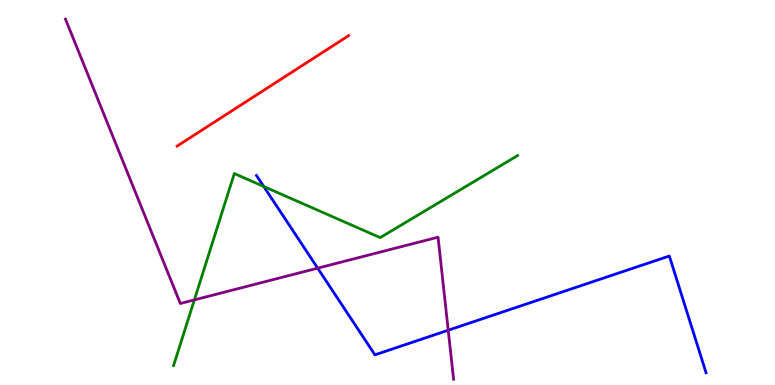[{'lines': ['blue', 'red'], 'intersections': []}, {'lines': ['green', 'red'], 'intersections': []}, {'lines': ['purple', 'red'], 'intersections': []}, {'lines': ['blue', 'green'], 'intersections': [{'x': 3.4, 'y': 5.16}]}, {'lines': ['blue', 'purple'], 'intersections': [{'x': 4.1, 'y': 3.03}, {'x': 5.78, 'y': 1.42}]}, {'lines': ['green', 'purple'], 'intersections': [{'x': 2.51, 'y': 2.21}]}]